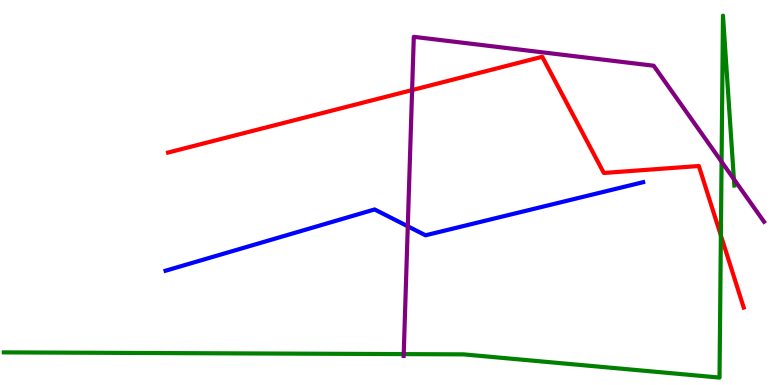[{'lines': ['blue', 'red'], 'intersections': []}, {'lines': ['green', 'red'], 'intersections': [{'x': 9.3, 'y': 3.88}]}, {'lines': ['purple', 'red'], 'intersections': [{'x': 5.32, 'y': 7.66}]}, {'lines': ['blue', 'green'], 'intersections': []}, {'lines': ['blue', 'purple'], 'intersections': [{'x': 5.26, 'y': 4.12}]}, {'lines': ['green', 'purple'], 'intersections': [{'x': 5.21, 'y': 0.803}, {'x': 9.31, 'y': 5.8}, {'x': 9.47, 'y': 5.35}]}]